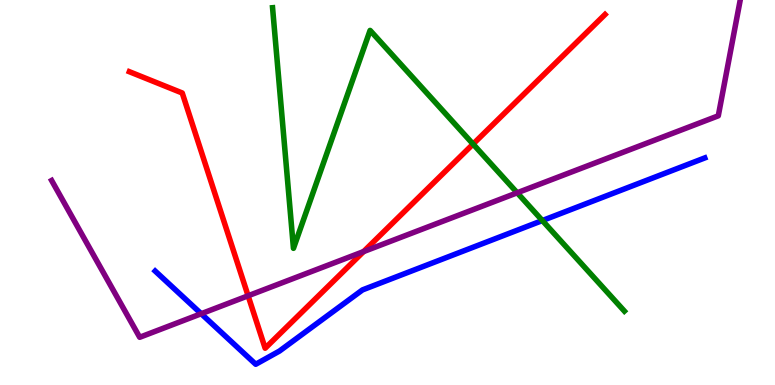[{'lines': ['blue', 'red'], 'intersections': []}, {'lines': ['green', 'red'], 'intersections': [{'x': 6.1, 'y': 6.26}]}, {'lines': ['purple', 'red'], 'intersections': [{'x': 3.2, 'y': 2.32}, {'x': 4.69, 'y': 3.47}]}, {'lines': ['blue', 'green'], 'intersections': [{'x': 7.0, 'y': 4.27}]}, {'lines': ['blue', 'purple'], 'intersections': [{'x': 2.6, 'y': 1.85}]}, {'lines': ['green', 'purple'], 'intersections': [{'x': 6.67, 'y': 4.99}]}]